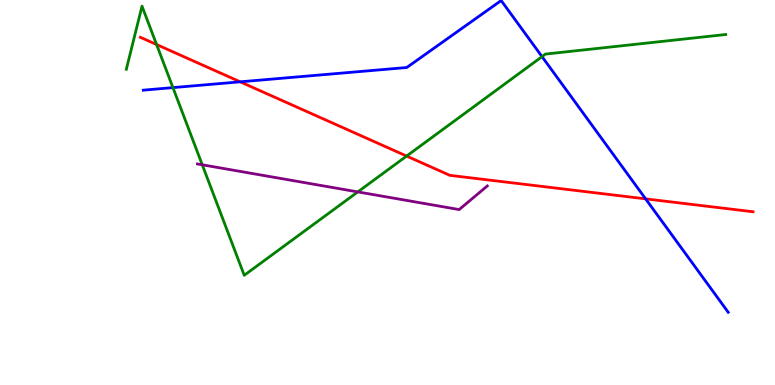[{'lines': ['blue', 'red'], 'intersections': [{'x': 3.1, 'y': 7.87}, {'x': 8.33, 'y': 4.83}]}, {'lines': ['green', 'red'], 'intersections': [{'x': 2.02, 'y': 8.84}, {'x': 5.25, 'y': 5.95}]}, {'lines': ['purple', 'red'], 'intersections': []}, {'lines': ['blue', 'green'], 'intersections': [{'x': 2.23, 'y': 7.72}, {'x': 6.99, 'y': 8.53}]}, {'lines': ['blue', 'purple'], 'intersections': []}, {'lines': ['green', 'purple'], 'intersections': [{'x': 2.61, 'y': 5.72}, {'x': 4.62, 'y': 5.02}]}]